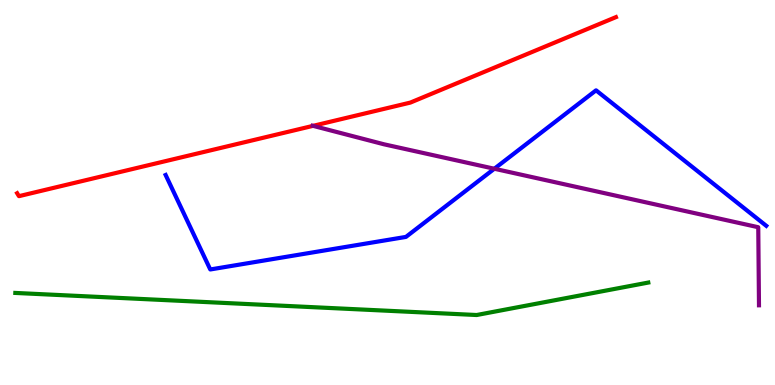[{'lines': ['blue', 'red'], 'intersections': []}, {'lines': ['green', 'red'], 'intersections': []}, {'lines': ['purple', 'red'], 'intersections': [{'x': 4.04, 'y': 6.73}]}, {'lines': ['blue', 'green'], 'intersections': []}, {'lines': ['blue', 'purple'], 'intersections': [{'x': 6.38, 'y': 5.62}]}, {'lines': ['green', 'purple'], 'intersections': []}]